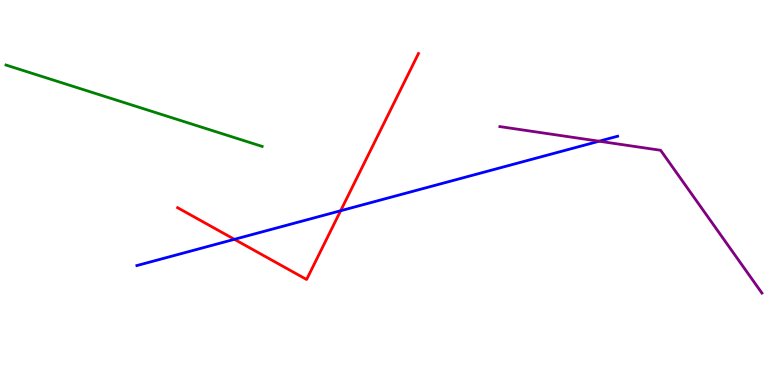[{'lines': ['blue', 'red'], 'intersections': [{'x': 3.02, 'y': 3.78}, {'x': 4.4, 'y': 4.53}]}, {'lines': ['green', 'red'], 'intersections': []}, {'lines': ['purple', 'red'], 'intersections': []}, {'lines': ['blue', 'green'], 'intersections': []}, {'lines': ['blue', 'purple'], 'intersections': [{'x': 7.73, 'y': 6.33}]}, {'lines': ['green', 'purple'], 'intersections': []}]